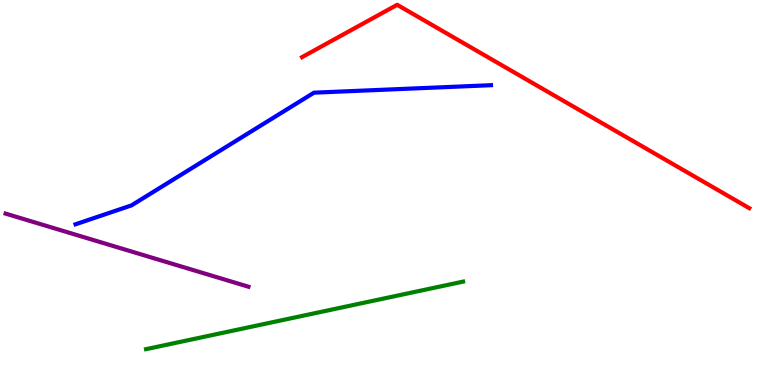[{'lines': ['blue', 'red'], 'intersections': []}, {'lines': ['green', 'red'], 'intersections': []}, {'lines': ['purple', 'red'], 'intersections': []}, {'lines': ['blue', 'green'], 'intersections': []}, {'lines': ['blue', 'purple'], 'intersections': []}, {'lines': ['green', 'purple'], 'intersections': []}]